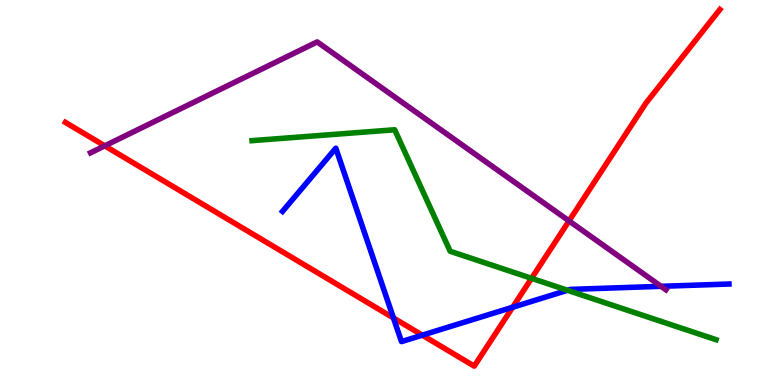[{'lines': ['blue', 'red'], 'intersections': [{'x': 5.08, 'y': 1.74}, {'x': 5.45, 'y': 1.29}, {'x': 6.62, 'y': 2.02}]}, {'lines': ['green', 'red'], 'intersections': [{'x': 6.86, 'y': 2.77}]}, {'lines': ['purple', 'red'], 'intersections': [{'x': 1.35, 'y': 6.21}, {'x': 7.34, 'y': 4.26}]}, {'lines': ['blue', 'green'], 'intersections': [{'x': 7.32, 'y': 2.46}]}, {'lines': ['blue', 'purple'], 'intersections': [{'x': 8.53, 'y': 2.56}]}, {'lines': ['green', 'purple'], 'intersections': []}]